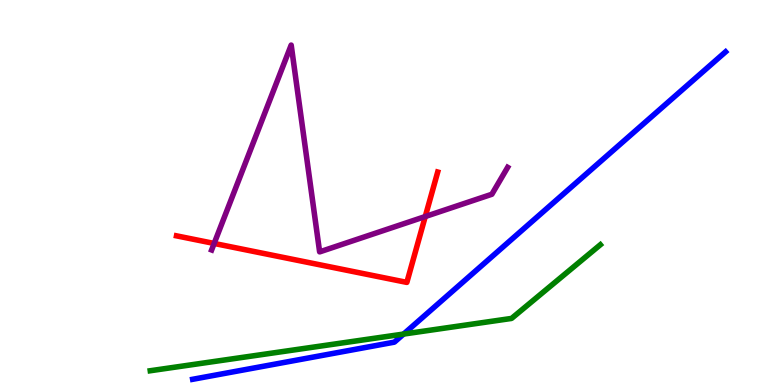[{'lines': ['blue', 'red'], 'intersections': []}, {'lines': ['green', 'red'], 'intersections': []}, {'lines': ['purple', 'red'], 'intersections': [{'x': 2.76, 'y': 3.68}, {'x': 5.49, 'y': 4.38}]}, {'lines': ['blue', 'green'], 'intersections': [{'x': 5.21, 'y': 1.32}]}, {'lines': ['blue', 'purple'], 'intersections': []}, {'lines': ['green', 'purple'], 'intersections': []}]